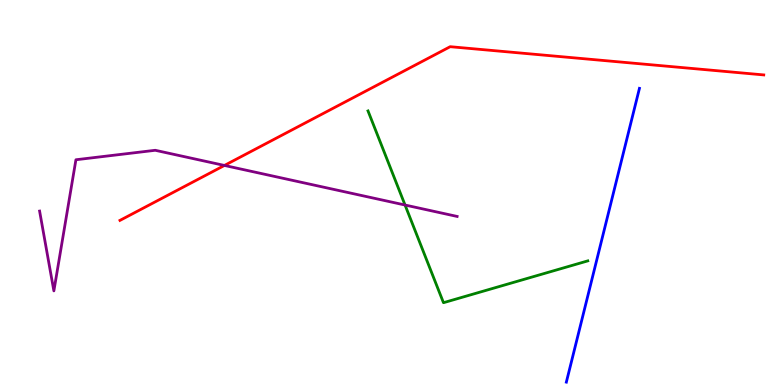[{'lines': ['blue', 'red'], 'intersections': []}, {'lines': ['green', 'red'], 'intersections': []}, {'lines': ['purple', 'red'], 'intersections': [{'x': 2.9, 'y': 5.7}]}, {'lines': ['blue', 'green'], 'intersections': []}, {'lines': ['blue', 'purple'], 'intersections': []}, {'lines': ['green', 'purple'], 'intersections': [{'x': 5.23, 'y': 4.67}]}]